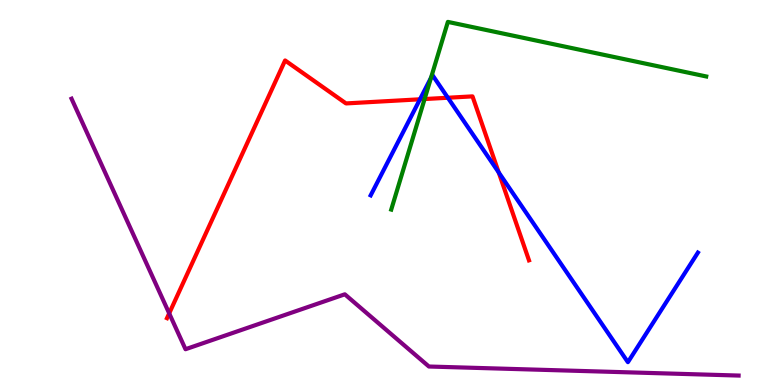[{'lines': ['blue', 'red'], 'intersections': [{'x': 5.42, 'y': 7.42}, {'x': 5.78, 'y': 7.46}, {'x': 6.43, 'y': 5.52}]}, {'lines': ['green', 'red'], 'intersections': [{'x': 5.48, 'y': 7.43}]}, {'lines': ['purple', 'red'], 'intersections': [{'x': 2.18, 'y': 1.86}]}, {'lines': ['blue', 'green'], 'intersections': [{'x': 5.56, 'y': 7.98}]}, {'lines': ['blue', 'purple'], 'intersections': []}, {'lines': ['green', 'purple'], 'intersections': []}]